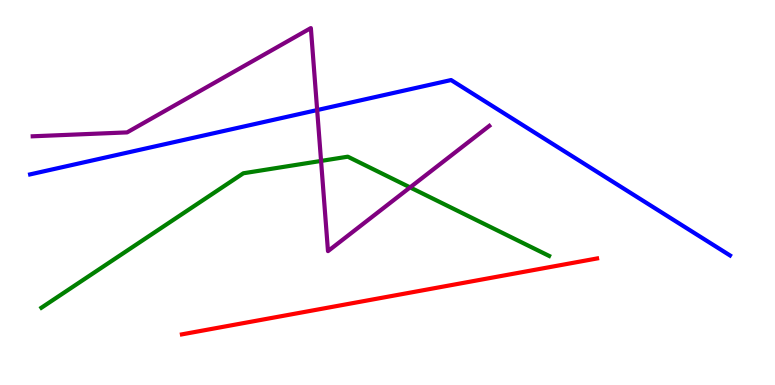[{'lines': ['blue', 'red'], 'intersections': []}, {'lines': ['green', 'red'], 'intersections': []}, {'lines': ['purple', 'red'], 'intersections': []}, {'lines': ['blue', 'green'], 'intersections': []}, {'lines': ['blue', 'purple'], 'intersections': [{'x': 4.09, 'y': 7.14}]}, {'lines': ['green', 'purple'], 'intersections': [{'x': 4.14, 'y': 5.82}, {'x': 5.29, 'y': 5.13}]}]